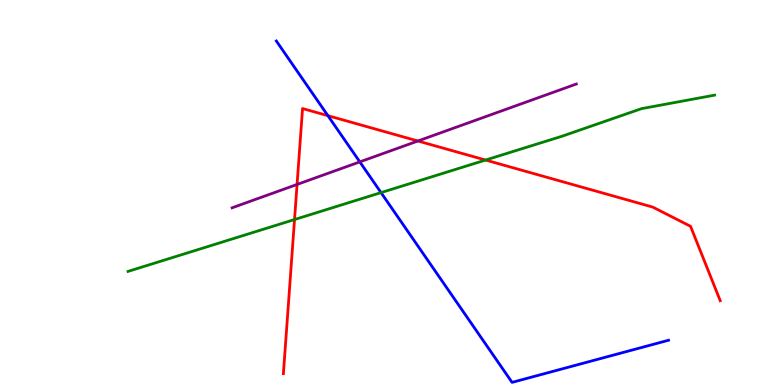[{'lines': ['blue', 'red'], 'intersections': [{'x': 4.23, 'y': 7.0}]}, {'lines': ['green', 'red'], 'intersections': [{'x': 3.8, 'y': 4.3}, {'x': 6.27, 'y': 5.84}]}, {'lines': ['purple', 'red'], 'intersections': [{'x': 3.83, 'y': 5.21}, {'x': 5.39, 'y': 6.34}]}, {'lines': ['blue', 'green'], 'intersections': [{'x': 4.92, 'y': 5.0}]}, {'lines': ['blue', 'purple'], 'intersections': [{'x': 4.64, 'y': 5.8}]}, {'lines': ['green', 'purple'], 'intersections': []}]